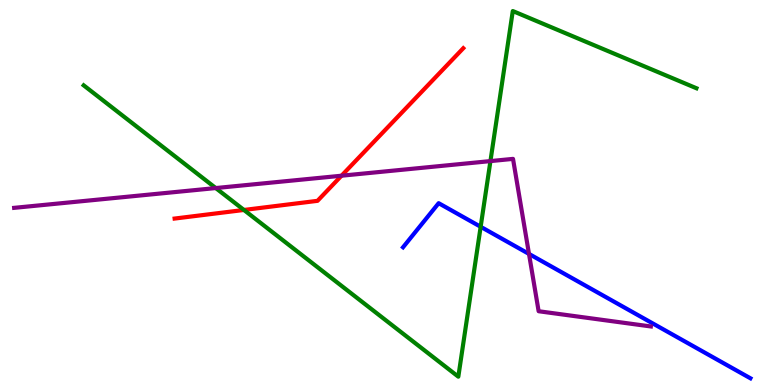[{'lines': ['blue', 'red'], 'intersections': []}, {'lines': ['green', 'red'], 'intersections': [{'x': 3.15, 'y': 4.55}]}, {'lines': ['purple', 'red'], 'intersections': [{'x': 4.41, 'y': 5.44}]}, {'lines': ['blue', 'green'], 'intersections': [{'x': 6.2, 'y': 4.11}]}, {'lines': ['blue', 'purple'], 'intersections': [{'x': 6.83, 'y': 3.4}]}, {'lines': ['green', 'purple'], 'intersections': [{'x': 2.78, 'y': 5.12}, {'x': 6.33, 'y': 5.82}]}]